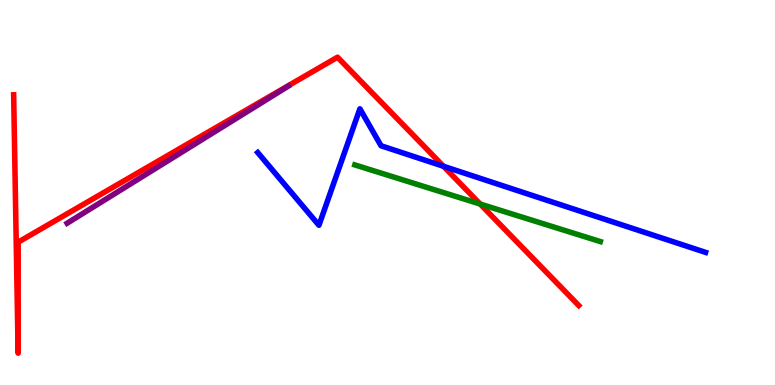[{'lines': ['blue', 'red'], 'intersections': [{'x': 5.72, 'y': 5.68}]}, {'lines': ['green', 'red'], 'intersections': [{'x': 6.2, 'y': 4.7}]}, {'lines': ['purple', 'red'], 'intersections': []}, {'lines': ['blue', 'green'], 'intersections': []}, {'lines': ['blue', 'purple'], 'intersections': []}, {'lines': ['green', 'purple'], 'intersections': []}]